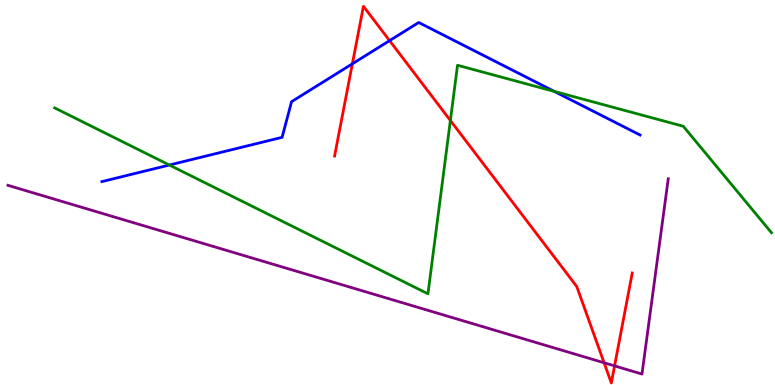[{'lines': ['blue', 'red'], 'intersections': [{'x': 4.55, 'y': 8.34}, {'x': 5.03, 'y': 8.94}]}, {'lines': ['green', 'red'], 'intersections': [{'x': 5.81, 'y': 6.87}]}, {'lines': ['purple', 'red'], 'intersections': [{'x': 7.79, 'y': 0.577}, {'x': 7.93, 'y': 0.496}]}, {'lines': ['blue', 'green'], 'intersections': [{'x': 2.19, 'y': 5.71}, {'x': 7.15, 'y': 7.63}]}, {'lines': ['blue', 'purple'], 'intersections': []}, {'lines': ['green', 'purple'], 'intersections': []}]